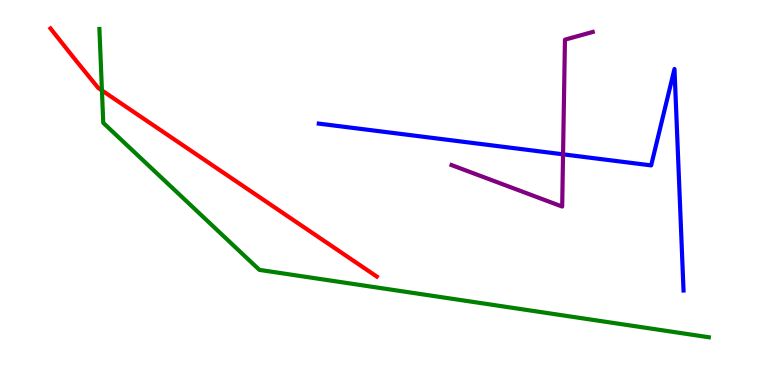[{'lines': ['blue', 'red'], 'intersections': []}, {'lines': ['green', 'red'], 'intersections': [{'x': 1.32, 'y': 7.65}]}, {'lines': ['purple', 'red'], 'intersections': []}, {'lines': ['blue', 'green'], 'intersections': []}, {'lines': ['blue', 'purple'], 'intersections': [{'x': 7.27, 'y': 5.99}]}, {'lines': ['green', 'purple'], 'intersections': []}]